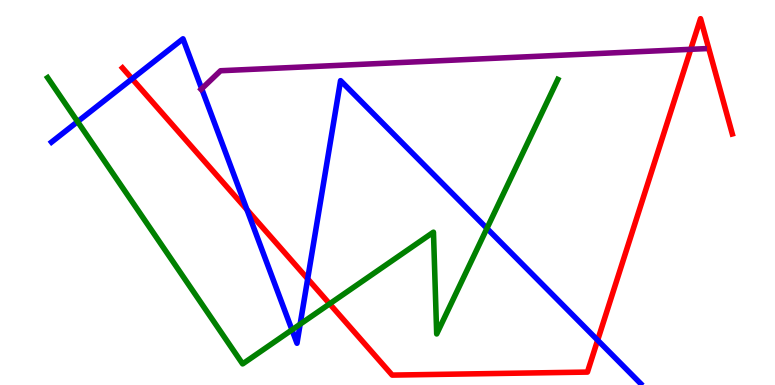[{'lines': ['blue', 'red'], 'intersections': [{'x': 1.7, 'y': 7.95}, {'x': 3.19, 'y': 4.55}, {'x': 3.97, 'y': 2.76}, {'x': 7.71, 'y': 1.16}]}, {'lines': ['green', 'red'], 'intersections': [{'x': 4.25, 'y': 2.11}]}, {'lines': ['purple', 'red'], 'intersections': [{'x': 8.91, 'y': 8.72}]}, {'lines': ['blue', 'green'], 'intersections': [{'x': 1.0, 'y': 6.84}, {'x': 3.77, 'y': 1.43}, {'x': 3.87, 'y': 1.58}, {'x': 6.28, 'y': 4.07}]}, {'lines': ['blue', 'purple'], 'intersections': [{'x': 2.6, 'y': 7.69}]}, {'lines': ['green', 'purple'], 'intersections': []}]